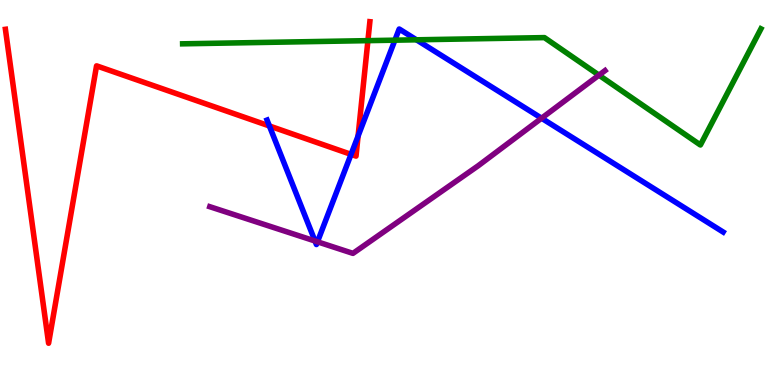[{'lines': ['blue', 'red'], 'intersections': [{'x': 3.48, 'y': 6.73}, {'x': 4.53, 'y': 5.99}, {'x': 4.62, 'y': 6.47}]}, {'lines': ['green', 'red'], 'intersections': [{'x': 4.75, 'y': 8.94}]}, {'lines': ['purple', 'red'], 'intersections': []}, {'lines': ['blue', 'green'], 'intersections': [{'x': 5.1, 'y': 8.96}, {'x': 5.37, 'y': 8.97}]}, {'lines': ['blue', 'purple'], 'intersections': [{'x': 4.06, 'y': 3.74}, {'x': 4.1, 'y': 3.72}, {'x': 6.99, 'y': 6.93}]}, {'lines': ['green', 'purple'], 'intersections': [{'x': 7.73, 'y': 8.05}]}]